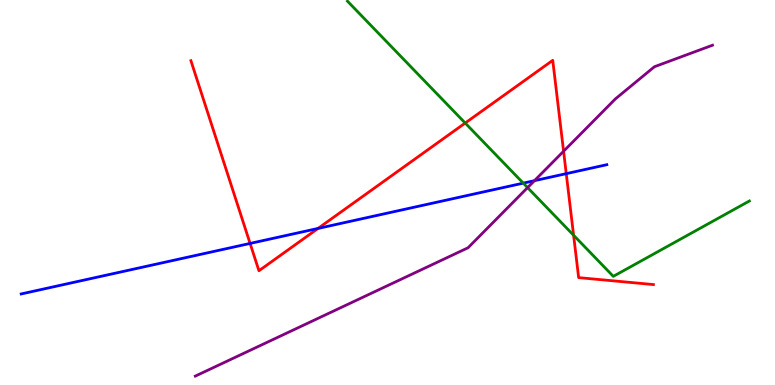[{'lines': ['blue', 'red'], 'intersections': [{'x': 3.23, 'y': 3.68}, {'x': 4.1, 'y': 4.07}, {'x': 7.31, 'y': 5.49}]}, {'lines': ['green', 'red'], 'intersections': [{'x': 6.0, 'y': 6.8}, {'x': 7.4, 'y': 3.89}]}, {'lines': ['purple', 'red'], 'intersections': [{'x': 7.27, 'y': 6.07}]}, {'lines': ['blue', 'green'], 'intersections': [{'x': 6.75, 'y': 5.24}]}, {'lines': ['blue', 'purple'], 'intersections': [{'x': 6.9, 'y': 5.31}]}, {'lines': ['green', 'purple'], 'intersections': [{'x': 6.81, 'y': 5.13}]}]